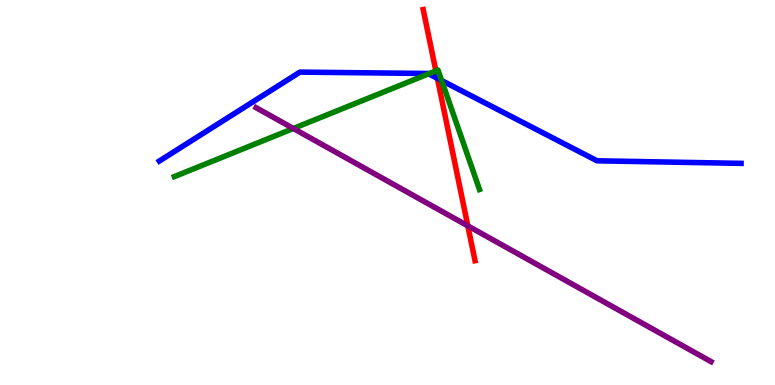[{'lines': ['blue', 'red'], 'intersections': [{'x': 5.64, 'y': 7.97}]}, {'lines': ['green', 'red'], 'intersections': [{'x': 5.62, 'y': 8.16}]}, {'lines': ['purple', 'red'], 'intersections': [{'x': 6.04, 'y': 4.13}]}, {'lines': ['blue', 'green'], 'intersections': [{'x': 5.53, 'y': 8.08}, {'x': 5.7, 'y': 7.91}]}, {'lines': ['blue', 'purple'], 'intersections': []}, {'lines': ['green', 'purple'], 'intersections': [{'x': 3.79, 'y': 6.66}]}]